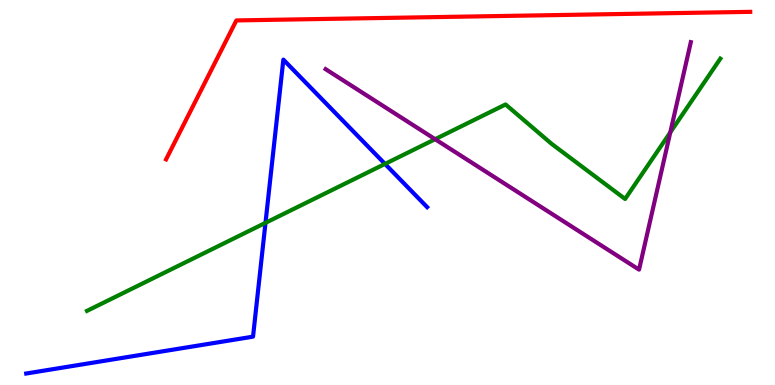[{'lines': ['blue', 'red'], 'intersections': []}, {'lines': ['green', 'red'], 'intersections': []}, {'lines': ['purple', 'red'], 'intersections': []}, {'lines': ['blue', 'green'], 'intersections': [{'x': 3.43, 'y': 4.21}, {'x': 4.97, 'y': 5.74}]}, {'lines': ['blue', 'purple'], 'intersections': []}, {'lines': ['green', 'purple'], 'intersections': [{'x': 5.61, 'y': 6.38}, {'x': 8.65, 'y': 6.56}]}]